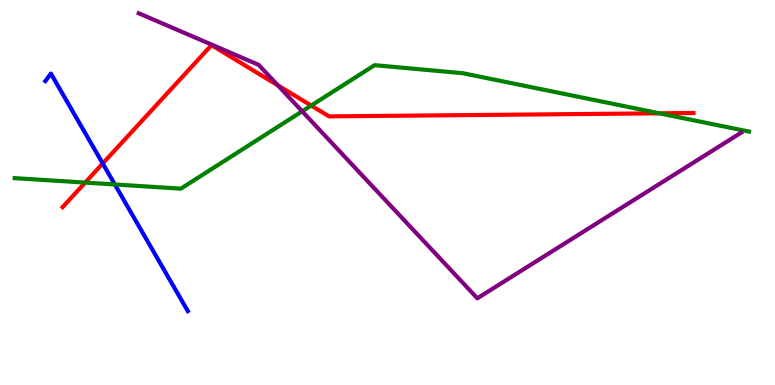[{'lines': ['blue', 'red'], 'intersections': [{'x': 1.33, 'y': 5.75}]}, {'lines': ['green', 'red'], 'intersections': [{'x': 1.1, 'y': 5.26}, {'x': 4.02, 'y': 7.26}, {'x': 8.51, 'y': 7.06}]}, {'lines': ['purple', 'red'], 'intersections': [{'x': 3.59, 'y': 7.78}]}, {'lines': ['blue', 'green'], 'intersections': [{'x': 1.48, 'y': 5.21}]}, {'lines': ['blue', 'purple'], 'intersections': []}, {'lines': ['green', 'purple'], 'intersections': [{'x': 3.9, 'y': 7.11}]}]